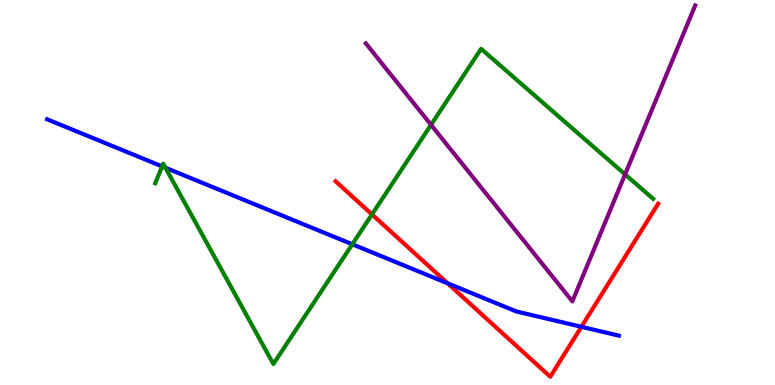[{'lines': ['blue', 'red'], 'intersections': [{'x': 5.78, 'y': 2.64}, {'x': 7.5, 'y': 1.51}]}, {'lines': ['green', 'red'], 'intersections': [{'x': 4.8, 'y': 4.43}]}, {'lines': ['purple', 'red'], 'intersections': []}, {'lines': ['blue', 'green'], 'intersections': [{'x': 2.09, 'y': 5.68}, {'x': 2.13, 'y': 5.64}, {'x': 4.55, 'y': 3.66}]}, {'lines': ['blue', 'purple'], 'intersections': []}, {'lines': ['green', 'purple'], 'intersections': [{'x': 5.56, 'y': 6.76}, {'x': 8.07, 'y': 5.47}]}]